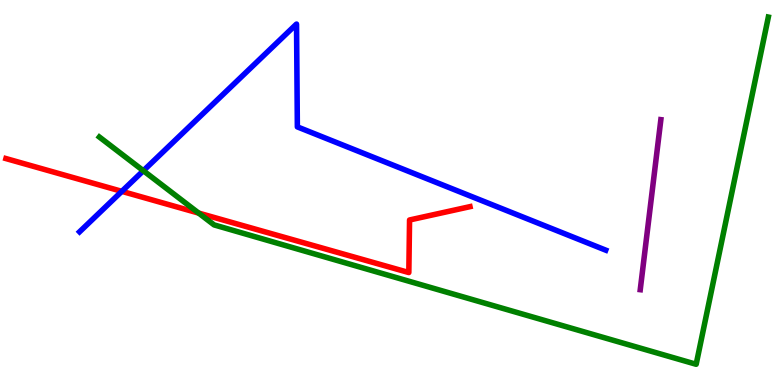[{'lines': ['blue', 'red'], 'intersections': [{'x': 1.57, 'y': 5.03}]}, {'lines': ['green', 'red'], 'intersections': [{'x': 2.56, 'y': 4.47}]}, {'lines': ['purple', 'red'], 'intersections': []}, {'lines': ['blue', 'green'], 'intersections': [{'x': 1.85, 'y': 5.57}]}, {'lines': ['blue', 'purple'], 'intersections': []}, {'lines': ['green', 'purple'], 'intersections': []}]